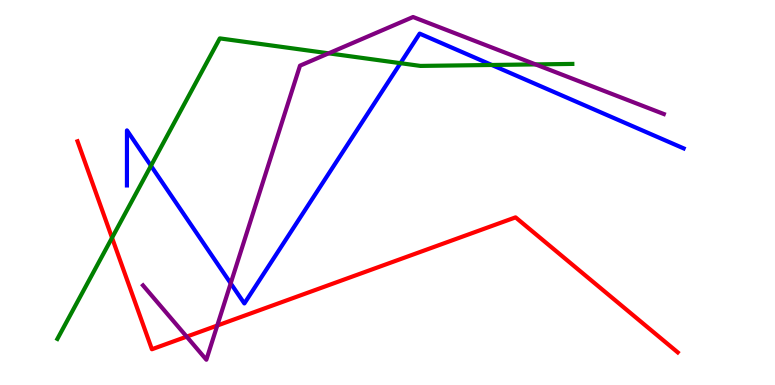[{'lines': ['blue', 'red'], 'intersections': []}, {'lines': ['green', 'red'], 'intersections': [{'x': 1.45, 'y': 3.82}]}, {'lines': ['purple', 'red'], 'intersections': [{'x': 2.41, 'y': 1.26}, {'x': 2.8, 'y': 1.54}]}, {'lines': ['blue', 'green'], 'intersections': [{'x': 1.95, 'y': 5.69}, {'x': 5.17, 'y': 8.36}, {'x': 6.35, 'y': 8.31}]}, {'lines': ['blue', 'purple'], 'intersections': [{'x': 2.98, 'y': 2.64}]}, {'lines': ['green', 'purple'], 'intersections': [{'x': 4.24, 'y': 8.61}, {'x': 6.91, 'y': 8.33}]}]